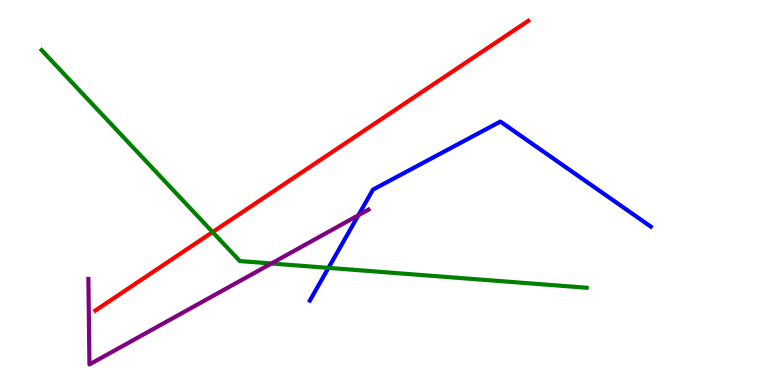[{'lines': ['blue', 'red'], 'intersections': []}, {'lines': ['green', 'red'], 'intersections': [{'x': 2.74, 'y': 3.97}]}, {'lines': ['purple', 'red'], 'intersections': []}, {'lines': ['blue', 'green'], 'intersections': [{'x': 4.24, 'y': 3.04}]}, {'lines': ['blue', 'purple'], 'intersections': [{'x': 4.62, 'y': 4.41}]}, {'lines': ['green', 'purple'], 'intersections': [{'x': 3.5, 'y': 3.16}]}]